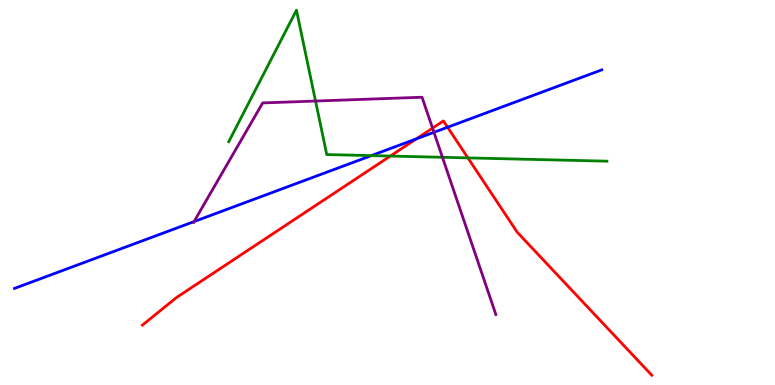[{'lines': ['blue', 'red'], 'intersections': [{'x': 5.37, 'y': 6.39}, {'x': 5.78, 'y': 6.69}]}, {'lines': ['green', 'red'], 'intersections': [{'x': 5.04, 'y': 5.95}, {'x': 6.04, 'y': 5.9}]}, {'lines': ['purple', 'red'], 'intersections': [{'x': 5.58, 'y': 6.67}]}, {'lines': ['blue', 'green'], 'intersections': [{'x': 4.79, 'y': 5.96}]}, {'lines': ['blue', 'purple'], 'intersections': [{'x': 2.5, 'y': 4.24}, {'x': 5.6, 'y': 6.56}]}, {'lines': ['green', 'purple'], 'intersections': [{'x': 4.07, 'y': 7.38}, {'x': 5.71, 'y': 5.91}]}]